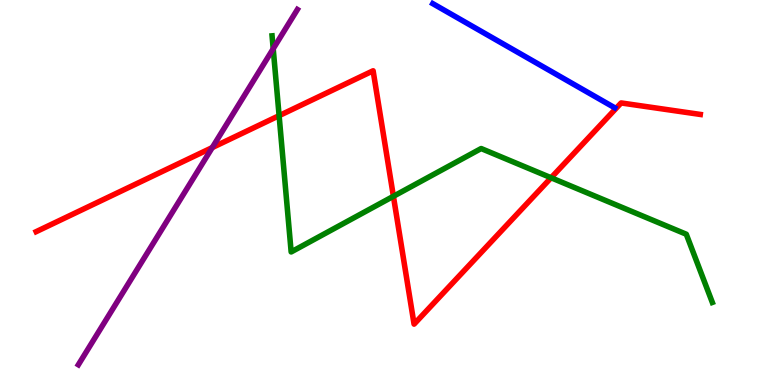[{'lines': ['blue', 'red'], 'intersections': []}, {'lines': ['green', 'red'], 'intersections': [{'x': 3.6, 'y': 7.0}, {'x': 5.08, 'y': 4.9}, {'x': 7.11, 'y': 5.38}]}, {'lines': ['purple', 'red'], 'intersections': [{'x': 2.74, 'y': 6.17}]}, {'lines': ['blue', 'green'], 'intersections': []}, {'lines': ['blue', 'purple'], 'intersections': []}, {'lines': ['green', 'purple'], 'intersections': [{'x': 3.53, 'y': 8.73}]}]